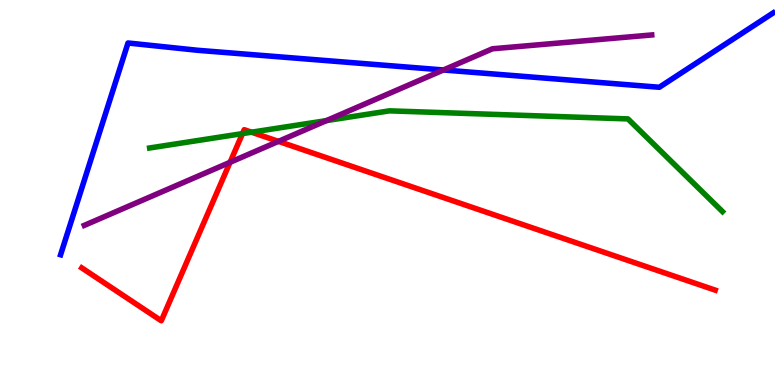[{'lines': ['blue', 'red'], 'intersections': []}, {'lines': ['green', 'red'], 'intersections': [{'x': 3.13, 'y': 6.53}, {'x': 3.25, 'y': 6.57}]}, {'lines': ['purple', 'red'], 'intersections': [{'x': 2.97, 'y': 5.78}, {'x': 3.59, 'y': 6.33}]}, {'lines': ['blue', 'green'], 'intersections': []}, {'lines': ['blue', 'purple'], 'intersections': [{'x': 5.72, 'y': 8.18}]}, {'lines': ['green', 'purple'], 'intersections': [{'x': 4.21, 'y': 6.87}]}]